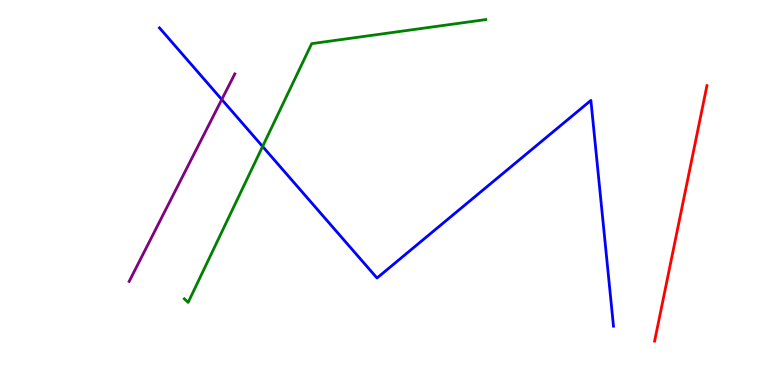[{'lines': ['blue', 'red'], 'intersections': []}, {'lines': ['green', 'red'], 'intersections': []}, {'lines': ['purple', 'red'], 'intersections': []}, {'lines': ['blue', 'green'], 'intersections': [{'x': 3.39, 'y': 6.2}]}, {'lines': ['blue', 'purple'], 'intersections': [{'x': 2.86, 'y': 7.42}]}, {'lines': ['green', 'purple'], 'intersections': []}]